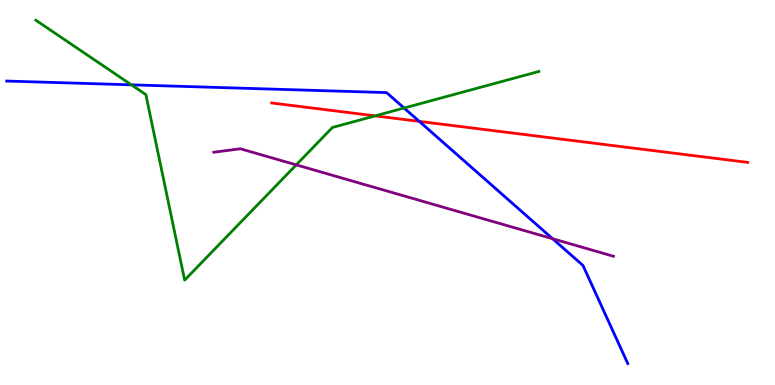[{'lines': ['blue', 'red'], 'intersections': [{'x': 5.41, 'y': 6.85}]}, {'lines': ['green', 'red'], 'intersections': [{'x': 4.84, 'y': 6.99}]}, {'lines': ['purple', 'red'], 'intersections': []}, {'lines': ['blue', 'green'], 'intersections': [{'x': 1.7, 'y': 7.8}, {'x': 5.21, 'y': 7.19}]}, {'lines': ['blue', 'purple'], 'intersections': [{'x': 7.13, 'y': 3.8}]}, {'lines': ['green', 'purple'], 'intersections': [{'x': 3.82, 'y': 5.72}]}]